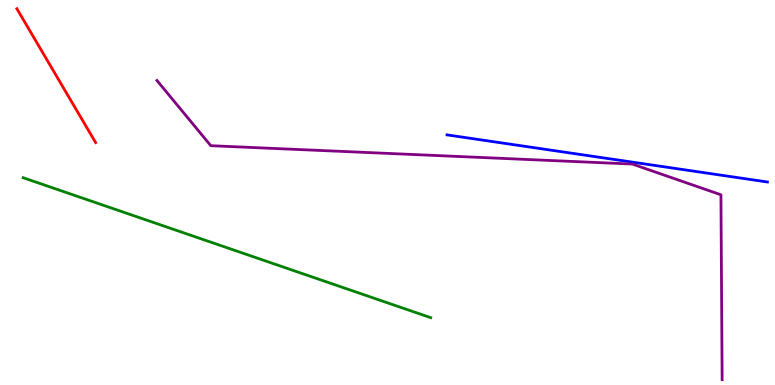[{'lines': ['blue', 'red'], 'intersections': []}, {'lines': ['green', 'red'], 'intersections': []}, {'lines': ['purple', 'red'], 'intersections': []}, {'lines': ['blue', 'green'], 'intersections': []}, {'lines': ['blue', 'purple'], 'intersections': []}, {'lines': ['green', 'purple'], 'intersections': []}]